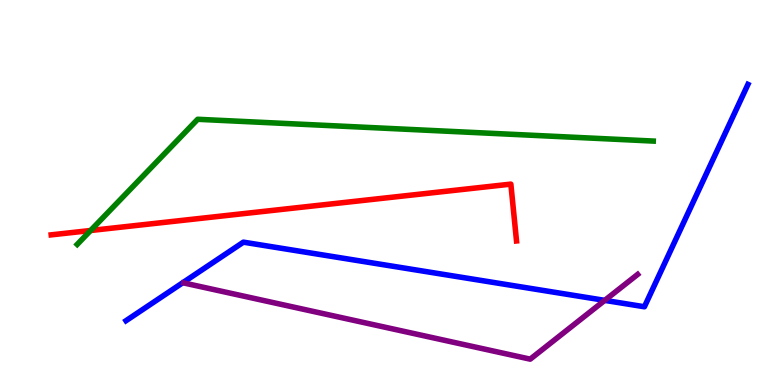[{'lines': ['blue', 'red'], 'intersections': []}, {'lines': ['green', 'red'], 'intersections': [{'x': 1.17, 'y': 4.01}]}, {'lines': ['purple', 'red'], 'intersections': []}, {'lines': ['blue', 'green'], 'intersections': []}, {'lines': ['blue', 'purple'], 'intersections': [{'x': 7.8, 'y': 2.2}]}, {'lines': ['green', 'purple'], 'intersections': []}]